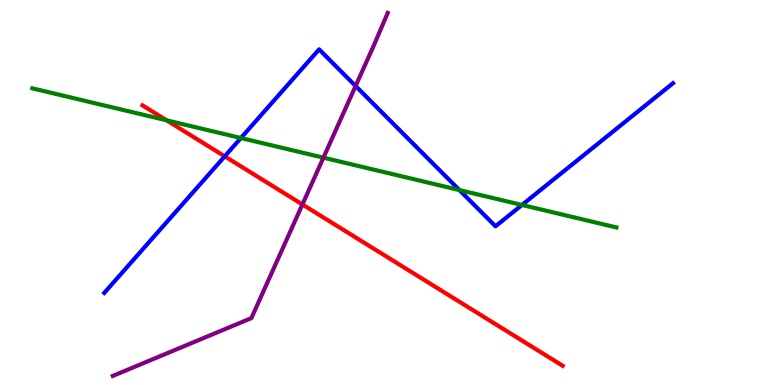[{'lines': ['blue', 'red'], 'intersections': [{'x': 2.9, 'y': 5.94}]}, {'lines': ['green', 'red'], 'intersections': [{'x': 2.15, 'y': 6.87}]}, {'lines': ['purple', 'red'], 'intersections': [{'x': 3.9, 'y': 4.69}]}, {'lines': ['blue', 'green'], 'intersections': [{'x': 3.11, 'y': 6.42}, {'x': 5.93, 'y': 5.06}, {'x': 6.74, 'y': 4.68}]}, {'lines': ['blue', 'purple'], 'intersections': [{'x': 4.59, 'y': 7.77}]}, {'lines': ['green', 'purple'], 'intersections': [{'x': 4.17, 'y': 5.9}]}]